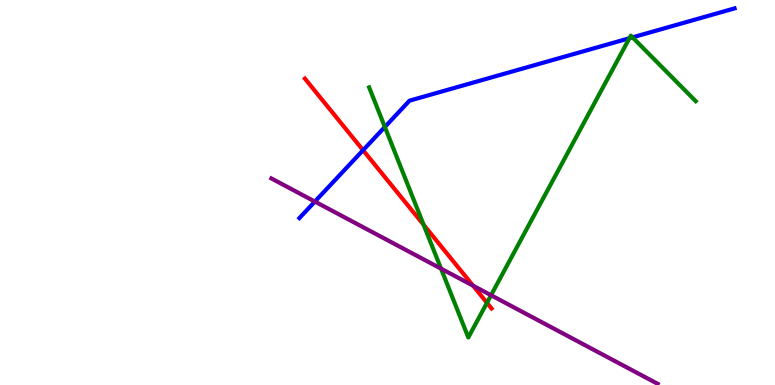[{'lines': ['blue', 'red'], 'intersections': [{'x': 4.68, 'y': 6.1}]}, {'lines': ['green', 'red'], 'intersections': [{'x': 5.47, 'y': 4.16}, {'x': 6.28, 'y': 2.13}]}, {'lines': ['purple', 'red'], 'intersections': [{'x': 6.1, 'y': 2.58}]}, {'lines': ['blue', 'green'], 'intersections': [{'x': 4.97, 'y': 6.7}, {'x': 8.12, 'y': 9.01}, {'x': 8.16, 'y': 9.03}]}, {'lines': ['blue', 'purple'], 'intersections': [{'x': 4.06, 'y': 4.76}]}, {'lines': ['green', 'purple'], 'intersections': [{'x': 5.69, 'y': 3.02}, {'x': 6.34, 'y': 2.33}]}]